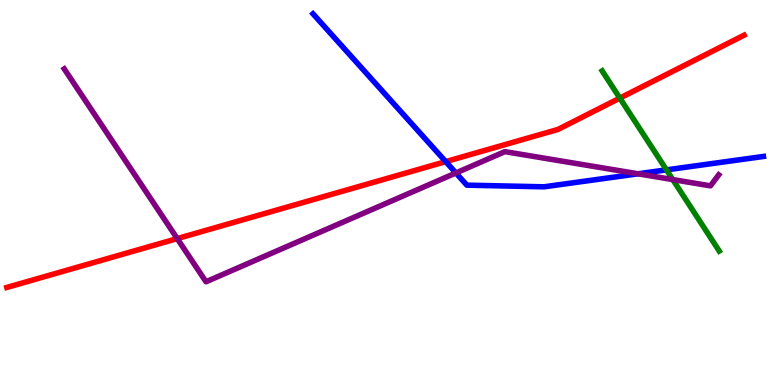[{'lines': ['blue', 'red'], 'intersections': [{'x': 5.75, 'y': 5.8}]}, {'lines': ['green', 'red'], 'intersections': [{'x': 8.0, 'y': 7.45}]}, {'lines': ['purple', 'red'], 'intersections': [{'x': 2.29, 'y': 3.8}]}, {'lines': ['blue', 'green'], 'intersections': [{'x': 8.6, 'y': 5.59}]}, {'lines': ['blue', 'purple'], 'intersections': [{'x': 5.88, 'y': 5.51}, {'x': 8.23, 'y': 5.49}]}, {'lines': ['green', 'purple'], 'intersections': [{'x': 8.68, 'y': 5.34}]}]